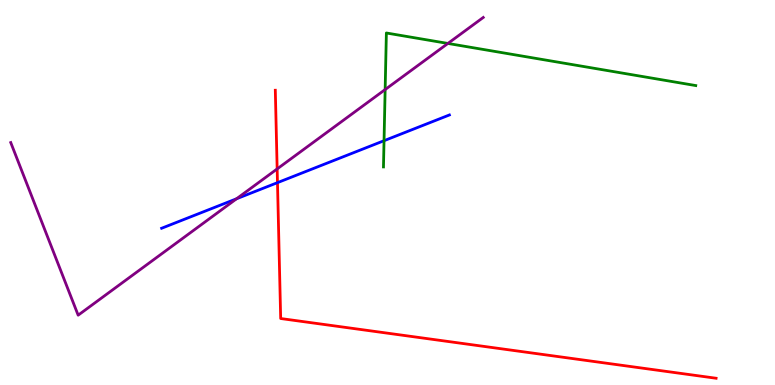[{'lines': ['blue', 'red'], 'intersections': [{'x': 3.58, 'y': 5.26}]}, {'lines': ['green', 'red'], 'intersections': []}, {'lines': ['purple', 'red'], 'intersections': [{'x': 3.58, 'y': 5.61}]}, {'lines': ['blue', 'green'], 'intersections': [{'x': 4.96, 'y': 6.35}]}, {'lines': ['blue', 'purple'], 'intersections': [{'x': 3.05, 'y': 4.84}]}, {'lines': ['green', 'purple'], 'intersections': [{'x': 4.97, 'y': 7.67}, {'x': 5.78, 'y': 8.87}]}]